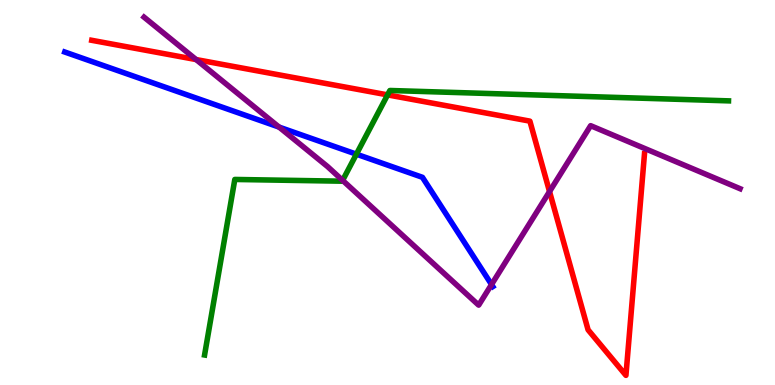[{'lines': ['blue', 'red'], 'intersections': []}, {'lines': ['green', 'red'], 'intersections': [{'x': 5.0, 'y': 7.54}]}, {'lines': ['purple', 'red'], 'intersections': [{'x': 2.53, 'y': 8.45}, {'x': 7.09, 'y': 5.02}]}, {'lines': ['blue', 'green'], 'intersections': [{'x': 4.6, 'y': 6.0}]}, {'lines': ['blue', 'purple'], 'intersections': [{'x': 3.6, 'y': 6.7}, {'x': 6.34, 'y': 2.61}]}, {'lines': ['green', 'purple'], 'intersections': [{'x': 4.42, 'y': 5.31}]}]